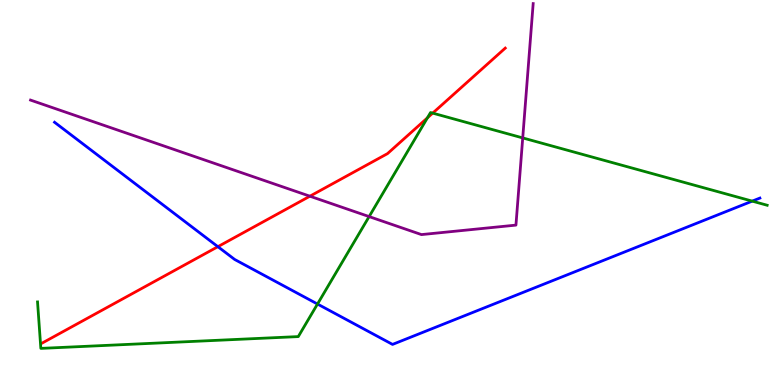[{'lines': ['blue', 'red'], 'intersections': [{'x': 2.81, 'y': 3.59}]}, {'lines': ['green', 'red'], 'intersections': [{'x': 5.51, 'y': 6.94}, {'x': 5.58, 'y': 7.06}]}, {'lines': ['purple', 'red'], 'intersections': [{'x': 4.0, 'y': 4.9}]}, {'lines': ['blue', 'green'], 'intersections': [{'x': 4.1, 'y': 2.1}, {'x': 9.71, 'y': 4.78}]}, {'lines': ['blue', 'purple'], 'intersections': []}, {'lines': ['green', 'purple'], 'intersections': [{'x': 4.76, 'y': 4.37}, {'x': 6.74, 'y': 6.42}]}]